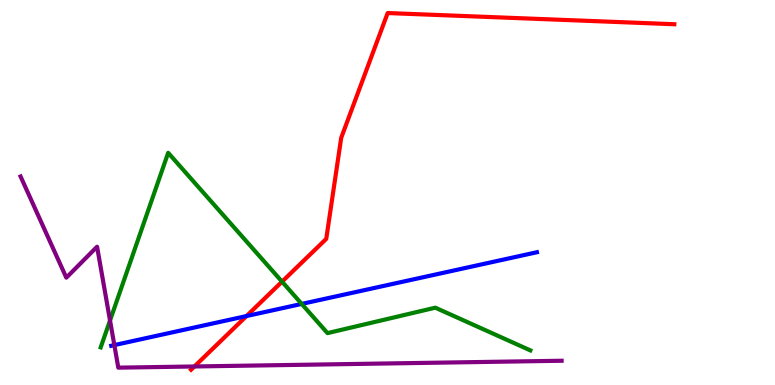[{'lines': ['blue', 'red'], 'intersections': [{'x': 3.18, 'y': 1.79}]}, {'lines': ['green', 'red'], 'intersections': [{'x': 3.64, 'y': 2.68}]}, {'lines': ['purple', 'red'], 'intersections': [{'x': 2.51, 'y': 0.481}]}, {'lines': ['blue', 'green'], 'intersections': [{'x': 3.89, 'y': 2.11}]}, {'lines': ['blue', 'purple'], 'intersections': [{'x': 1.48, 'y': 1.04}]}, {'lines': ['green', 'purple'], 'intersections': [{'x': 1.42, 'y': 1.68}]}]